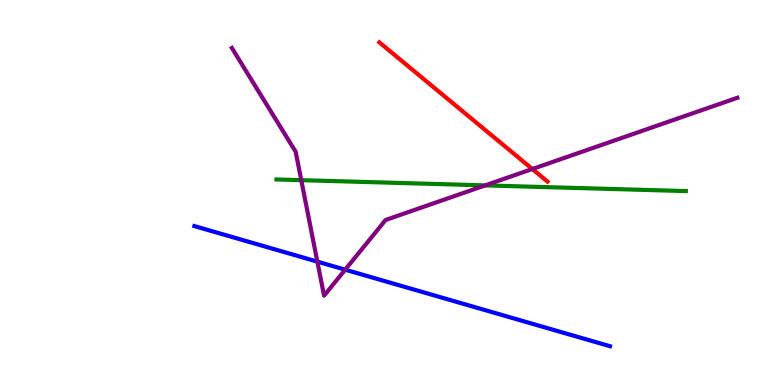[{'lines': ['blue', 'red'], 'intersections': []}, {'lines': ['green', 'red'], 'intersections': []}, {'lines': ['purple', 'red'], 'intersections': [{'x': 6.87, 'y': 5.61}]}, {'lines': ['blue', 'green'], 'intersections': []}, {'lines': ['blue', 'purple'], 'intersections': [{'x': 4.09, 'y': 3.2}, {'x': 4.45, 'y': 3.0}]}, {'lines': ['green', 'purple'], 'intersections': [{'x': 3.89, 'y': 5.32}, {'x': 6.26, 'y': 5.18}]}]